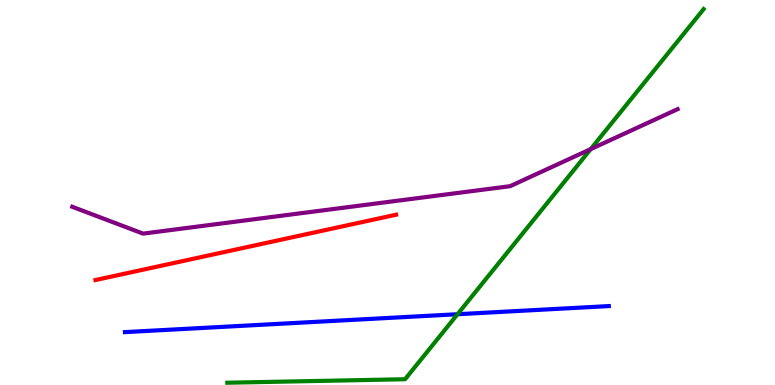[{'lines': ['blue', 'red'], 'intersections': []}, {'lines': ['green', 'red'], 'intersections': []}, {'lines': ['purple', 'red'], 'intersections': []}, {'lines': ['blue', 'green'], 'intersections': [{'x': 5.9, 'y': 1.84}]}, {'lines': ['blue', 'purple'], 'intersections': []}, {'lines': ['green', 'purple'], 'intersections': [{'x': 7.62, 'y': 6.13}]}]